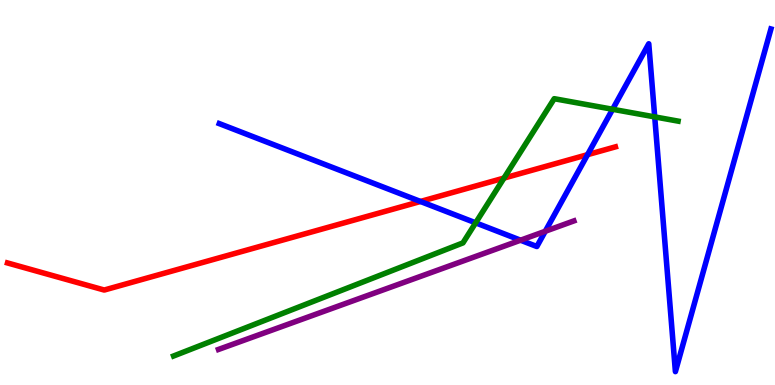[{'lines': ['blue', 'red'], 'intersections': [{'x': 5.43, 'y': 4.77}, {'x': 7.58, 'y': 5.98}]}, {'lines': ['green', 'red'], 'intersections': [{'x': 6.5, 'y': 5.37}]}, {'lines': ['purple', 'red'], 'intersections': []}, {'lines': ['blue', 'green'], 'intersections': [{'x': 6.14, 'y': 4.21}, {'x': 7.9, 'y': 7.16}, {'x': 8.45, 'y': 6.96}]}, {'lines': ['blue', 'purple'], 'intersections': [{'x': 6.72, 'y': 3.76}, {'x': 7.04, 'y': 3.99}]}, {'lines': ['green', 'purple'], 'intersections': []}]